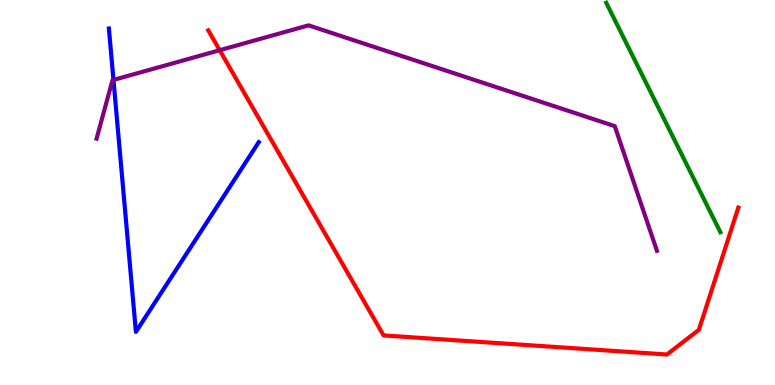[{'lines': ['blue', 'red'], 'intersections': []}, {'lines': ['green', 'red'], 'intersections': []}, {'lines': ['purple', 'red'], 'intersections': [{'x': 2.83, 'y': 8.7}]}, {'lines': ['blue', 'green'], 'intersections': []}, {'lines': ['blue', 'purple'], 'intersections': [{'x': 1.46, 'y': 7.92}]}, {'lines': ['green', 'purple'], 'intersections': []}]